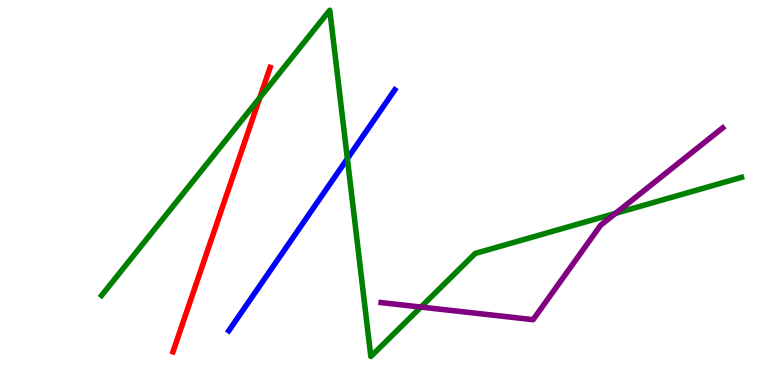[{'lines': ['blue', 'red'], 'intersections': []}, {'lines': ['green', 'red'], 'intersections': [{'x': 3.35, 'y': 7.46}]}, {'lines': ['purple', 'red'], 'intersections': []}, {'lines': ['blue', 'green'], 'intersections': [{'x': 4.48, 'y': 5.88}]}, {'lines': ['blue', 'purple'], 'intersections': []}, {'lines': ['green', 'purple'], 'intersections': [{'x': 5.43, 'y': 2.02}, {'x': 7.94, 'y': 4.46}]}]